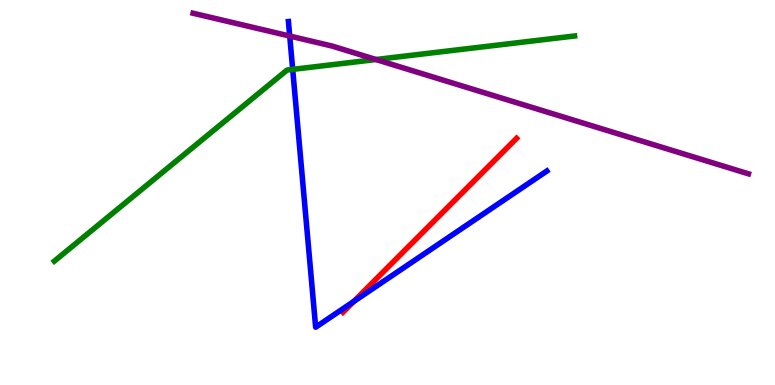[{'lines': ['blue', 'red'], 'intersections': [{'x': 4.56, 'y': 2.17}]}, {'lines': ['green', 'red'], 'intersections': []}, {'lines': ['purple', 'red'], 'intersections': []}, {'lines': ['blue', 'green'], 'intersections': [{'x': 3.78, 'y': 8.2}]}, {'lines': ['blue', 'purple'], 'intersections': [{'x': 3.74, 'y': 9.06}]}, {'lines': ['green', 'purple'], 'intersections': [{'x': 4.85, 'y': 8.45}]}]